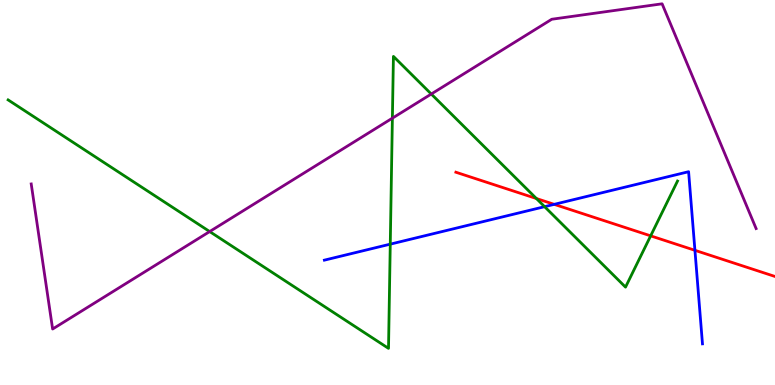[{'lines': ['blue', 'red'], 'intersections': [{'x': 7.15, 'y': 4.69}, {'x': 8.97, 'y': 3.5}]}, {'lines': ['green', 'red'], 'intersections': [{'x': 6.92, 'y': 4.84}, {'x': 8.4, 'y': 3.87}]}, {'lines': ['purple', 'red'], 'intersections': []}, {'lines': ['blue', 'green'], 'intersections': [{'x': 5.04, 'y': 3.66}, {'x': 7.03, 'y': 4.63}]}, {'lines': ['blue', 'purple'], 'intersections': []}, {'lines': ['green', 'purple'], 'intersections': [{'x': 2.71, 'y': 3.99}, {'x': 5.06, 'y': 6.93}, {'x': 5.56, 'y': 7.56}]}]